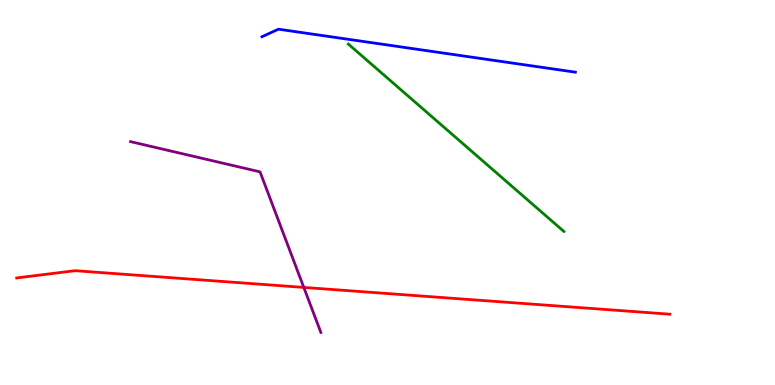[{'lines': ['blue', 'red'], 'intersections': []}, {'lines': ['green', 'red'], 'intersections': []}, {'lines': ['purple', 'red'], 'intersections': [{'x': 3.92, 'y': 2.53}]}, {'lines': ['blue', 'green'], 'intersections': []}, {'lines': ['blue', 'purple'], 'intersections': []}, {'lines': ['green', 'purple'], 'intersections': []}]